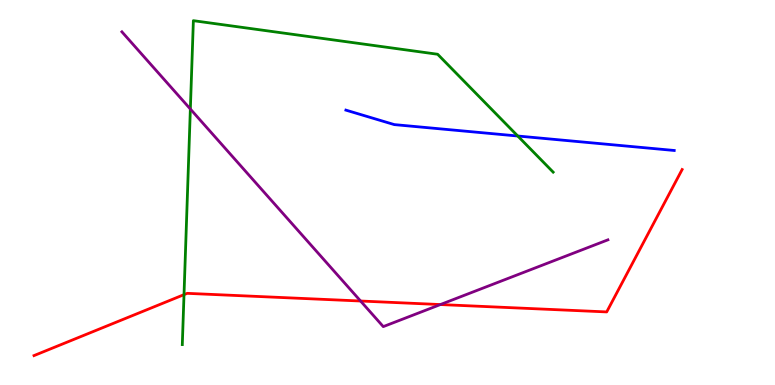[{'lines': ['blue', 'red'], 'intersections': []}, {'lines': ['green', 'red'], 'intersections': [{'x': 2.37, 'y': 2.35}]}, {'lines': ['purple', 'red'], 'intersections': [{'x': 4.65, 'y': 2.18}, {'x': 5.68, 'y': 2.09}]}, {'lines': ['blue', 'green'], 'intersections': [{'x': 6.68, 'y': 6.47}]}, {'lines': ['blue', 'purple'], 'intersections': []}, {'lines': ['green', 'purple'], 'intersections': [{'x': 2.46, 'y': 7.17}]}]